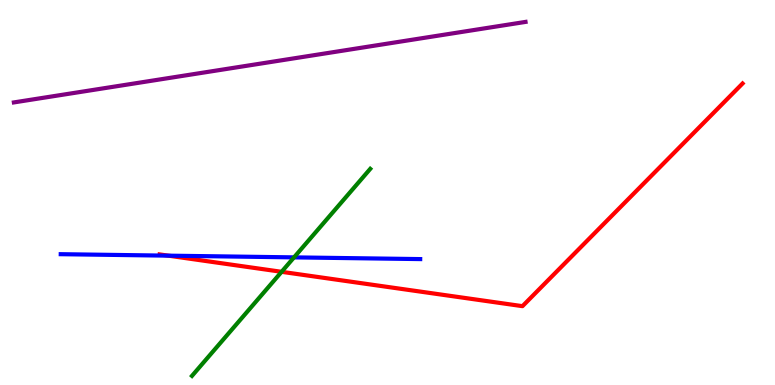[{'lines': ['blue', 'red'], 'intersections': [{'x': 2.17, 'y': 3.36}]}, {'lines': ['green', 'red'], 'intersections': [{'x': 3.63, 'y': 2.94}]}, {'lines': ['purple', 'red'], 'intersections': []}, {'lines': ['blue', 'green'], 'intersections': [{'x': 3.79, 'y': 3.31}]}, {'lines': ['blue', 'purple'], 'intersections': []}, {'lines': ['green', 'purple'], 'intersections': []}]